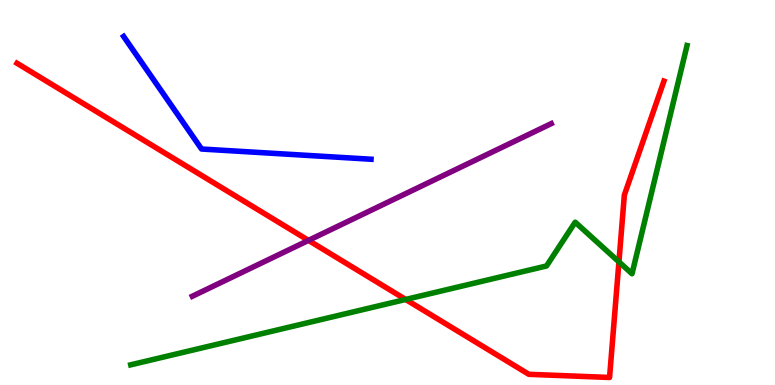[{'lines': ['blue', 'red'], 'intersections': []}, {'lines': ['green', 'red'], 'intersections': [{'x': 5.23, 'y': 2.22}, {'x': 7.99, 'y': 3.2}]}, {'lines': ['purple', 'red'], 'intersections': [{'x': 3.98, 'y': 3.76}]}, {'lines': ['blue', 'green'], 'intersections': []}, {'lines': ['blue', 'purple'], 'intersections': []}, {'lines': ['green', 'purple'], 'intersections': []}]